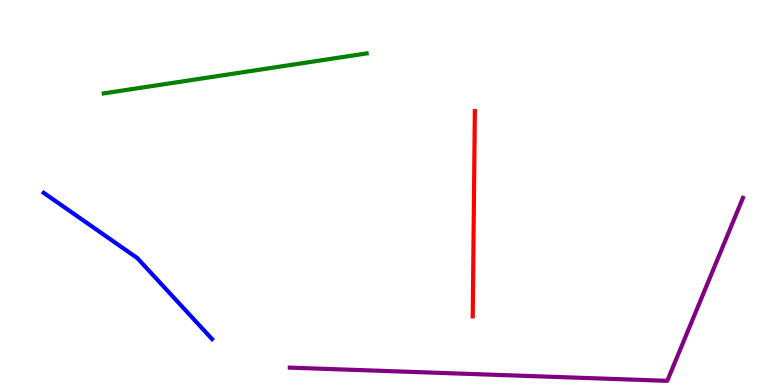[{'lines': ['blue', 'red'], 'intersections': []}, {'lines': ['green', 'red'], 'intersections': []}, {'lines': ['purple', 'red'], 'intersections': []}, {'lines': ['blue', 'green'], 'intersections': []}, {'lines': ['blue', 'purple'], 'intersections': []}, {'lines': ['green', 'purple'], 'intersections': []}]